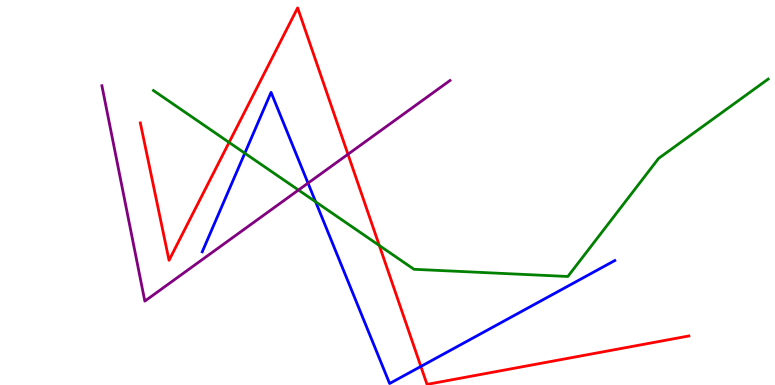[{'lines': ['blue', 'red'], 'intersections': [{'x': 5.43, 'y': 0.482}]}, {'lines': ['green', 'red'], 'intersections': [{'x': 2.96, 'y': 6.3}, {'x': 4.89, 'y': 3.62}]}, {'lines': ['purple', 'red'], 'intersections': [{'x': 4.49, 'y': 5.99}]}, {'lines': ['blue', 'green'], 'intersections': [{'x': 3.16, 'y': 6.02}, {'x': 4.07, 'y': 4.76}]}, {'lines': ['blue', 'purple'], 'intersections': [{'x': 3.97, 'y': 5.24}]}, {'lines': ['green', 'purple'], 'intersections': [{'x': 3.85, 'y': 5.06}]}]